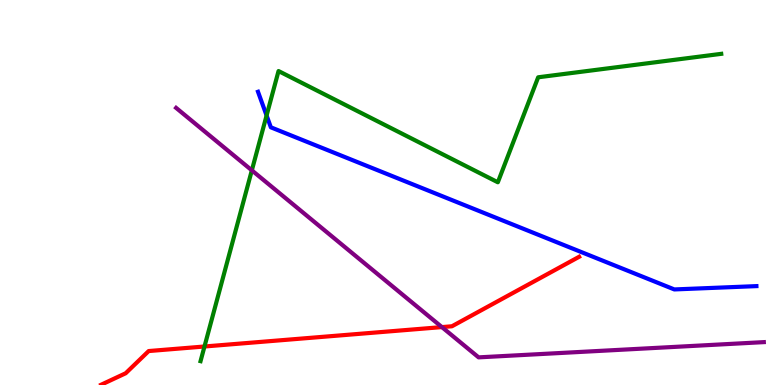[{'lines': ['blue', 'red'], 'intersections': []}, {'lines': ['green', 'red'], 'intersections': [{'x': 2.64, 'y': 1.0}]}, {'lines': ['purple', 'red'], 'intersections': [{'x': 5.7, 'y': 1.5}]}, {'lines': ['blue', 'green'], 'intersections': [{'x': 3.44, 'y': 7.0}]}, {'lines': ['blue', 'purple'], 'intersections': []}, {'lines': ['green', 'purple'], 'intersections': [{'x': 3.25, 'y': 5.58}]}]